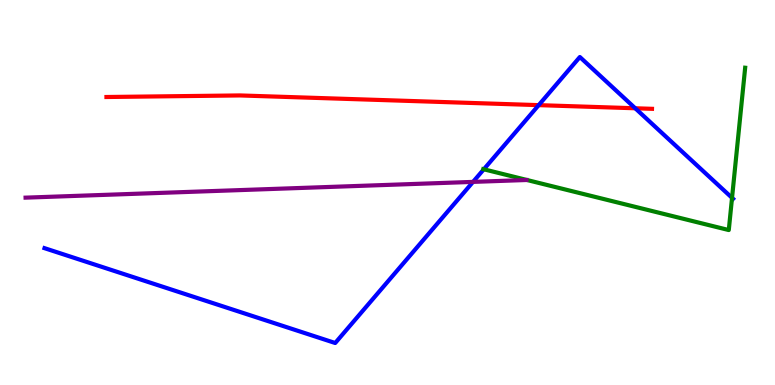[{'lines': ['blue', 'red'], 'intersections': [{'x': 6.95, 'y': 7.27}, {'x': 8.2, 'y': 7.19}]}, {'lines': ['green', 'red'], 'intersections': []}, {'lines': ['purple', 'red'], 'intersections': []}, {'lines': ['blue', 'green'], 'intersections': [{'x': 6.24, 'y': 5.6}, {'x': 9.45, 'y': 4.86}]}, {'lines': ['blue', 'purple'], 'intersections': [{'x': 6.1, 'y': 5.28}]}, {'lines': ['green', 'purple'], 'intersections': []}]